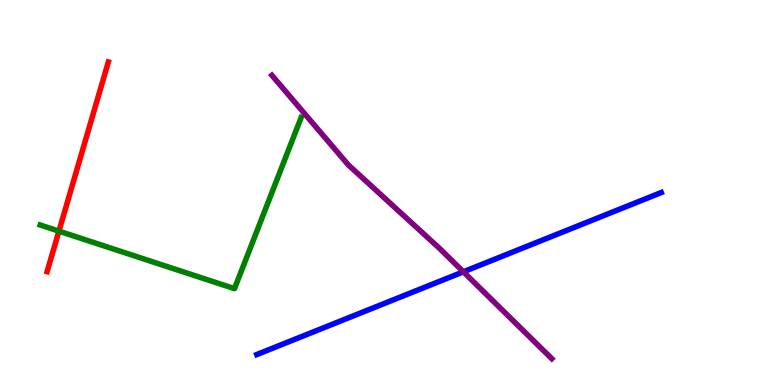[{'lines': ['blue', 'red'], 'intersections': []}, {'lines': ['green', 'red'], 'intersections': [{'x': 0.76, 'y': 4.0}]}, {'lines': ['purple', 'red'], 'intersections': []}, {'lines': ['blue', 'green'], 'intersections': []}, {'lines': ['blue', 'purple'], 'intersections': [{'x': 5.98, 'y': 2.94}]}, {'lines': ['green', 'purple'], 'intersections': []}]